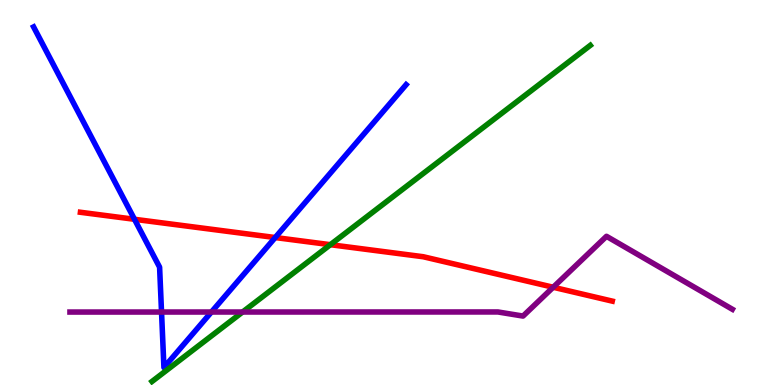[{'lines': ['blue', 'red'], 'intersections': [{'x': 1.74, 'y': 4.3}, {'x': 3.55, 'y': 3.83}]}, {'lines': ['green', 'red'], 'intersections': [{'x': 4.26, 'y': 3.64}]}, {'lines': ['purple', 'red'], 'intersections': [{'x': 7.14, 'y': 2.54}]}, {'lines': ['blue', 'green'], 'intersections': []}, {'lines': ['blue', 'purple'], 'intersections': [{'x': 2.08, 'y': 1.9}, {'x': 2.73, 'y': 1.9}]}, {'lines': ['green', 'purple'], 'intersections': [{'x': 3.13, 'y': 1.9}]}]